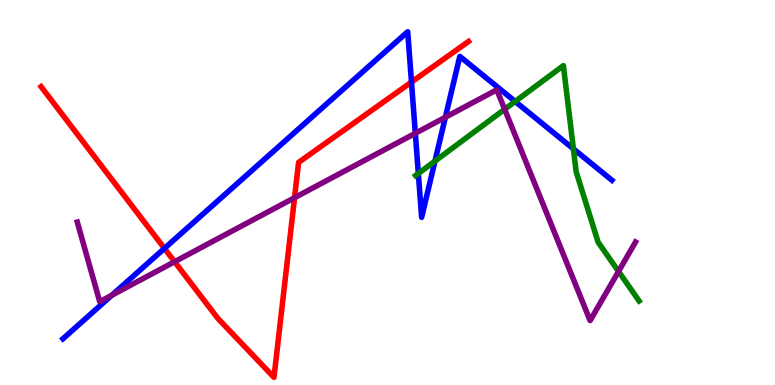[{'lines': ['blue', 'red'], 'intersections': [{'x': 2.12, 'y': 3.55}, {'x': 5.31, 'y': 7.87}]}, {'lines': ['green', 'red'], 'intersections': []}, {'lines': ['purple', 'red'], 'intersections': [{'x': 2.25, 'y': 3.2}, {'x': 3.8, 'y': 4.86}]}, {'lines': ['blue', 'green'], 'intersections': [{'x': 5.4, 'y': 5.49}, {'x': 5.61, 'y': 5.82}, {'x': 6.65, 'y': 7.36}, {'x': 7.4, 'y': 6.13}]}, {'lines': ['blue', 'purple'], 'intersections': [{'x': 1.44, 'y': 2.33}, {'x': 5.36, 'y': 6.54}, {'x': 5.75, 'y': 6.95}]}, {'lines': ['green', 'purple'], 'intersections': [{'x': 6.51, 'y': 7.16}, {'x': 7.98, 'y': 2.95}]}]